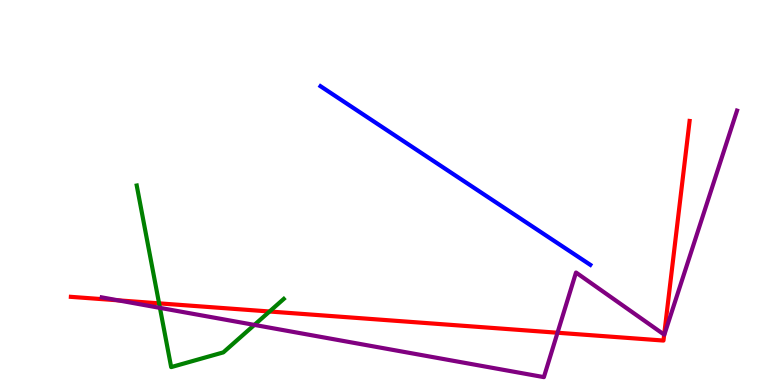[{'lines': ['blue', 'red'], 'intersections': []}, {'lines': ['green', 'red'], 'intersections': [{'x': 2.05, 'y': 2.12}, {'x': 3.48, 'y': 1.91}]}, {'lines': ['purple', 'red'], 'intersections': [{'x': 1.52, 'y': 2.2}, {'x': 7.19, 'y': 1.36}, {'x': 8.57, 'y': 1.31}]}, {'lines': ['blue', 'green'], 'intersections': []}, {'lines': ['blue', 'purple'], 'intersections': []}, {'lines': ['green', 'purple'], 'intersections': [{'x': 2.06, 'y': 2.0}, {'x': 3.28, 'y': 1.56}]}]